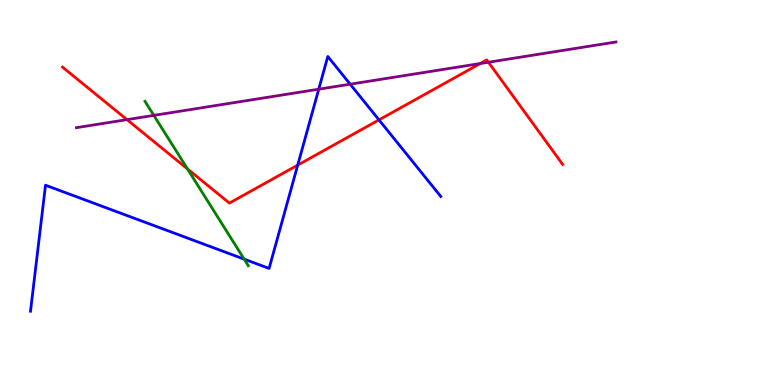[{'lines': ['blue', 'red'], 'intersections': [{'x': 3.84, 'y': 5.71}, {'x': 4.89, 'y': 6.89}]}, {'lines': ['green', 'red'], 'intersections': [{'x': 2.42, 'y': 5.61}]}, {'lines': ['purple', 'red'], 'intersections': [{'x': 1.64, 'y': 6.89}, {'x': 6.2, 'y': 8.35}, {'x': 6.3, 'y': 8.38}]}, {'lines': ['blue', 'green'], 'intersections': [{'x': 3.15, 'y': 3.27}]}, {'lines': ['blue', 'purple'], 'intersections': [{'x': 4.11, 'y': 7.68}, {'x': 4.52, 'y': 7.81}]}, {'lines': ['green', 'purple'], 'intersections': [{'x': 1.98, 'y': 7.0}]}]